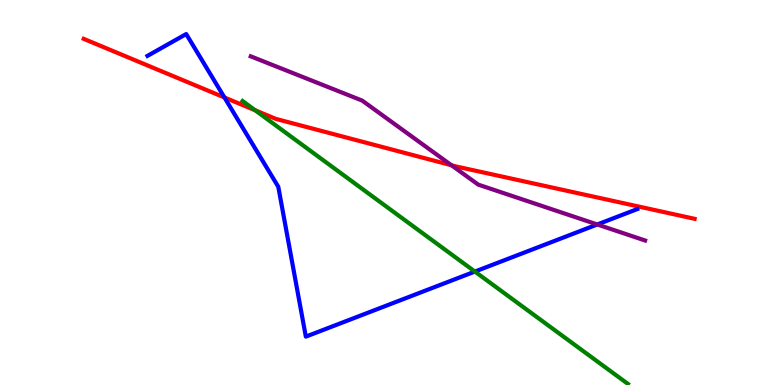[{'lines': ['blue', 'red'], 'intersections': [{'x': 2.9, 'y': 7.47}]}, {'lines': ['green', 'red'], 'intersections': [{'x': 3.29, 'y': 7.14}]}, {'lines': ['purple', 'red'], 'intersections': [{'x': 5.83, 'y': 5.71}]}, {'lines': ['blue', 'green'], 'intersections': [{'x': 6.13, 'y': 2.95}]}, {'lines': ['blue', 'purple'], 'intersections': [{'x': 7.71, 'y': 4.17}]}, {'lines': ['green', 'purple'], 'intersections': []}]